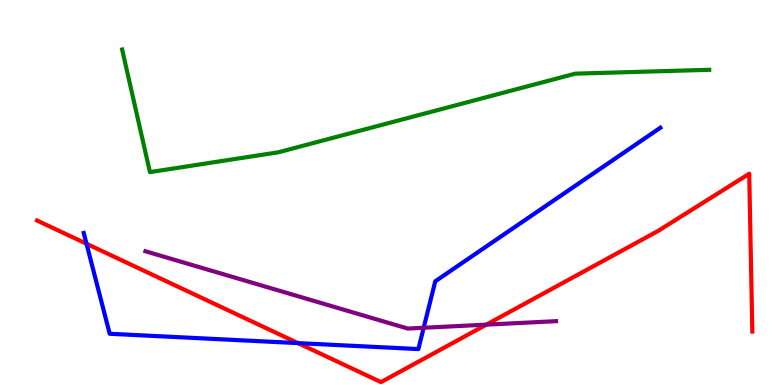[{'lines': ['blue', 'red'], 'intersections': [{'x': 1.12, 'y': 3.67}, {'x': 3.85, 'y': 1.09}]}, {'lines': ['green', 'red'], 'intersections': []}, {'lines': ['purple', 'red'], 'intersections': [{'x': 6.28, 'y': 1.57}]}, {'lines': ['blue', 'green'], 'intersections': []}, {'lines': ['blue', 'purple'], 'intersections': [{'x': 5.47, 'y': 1.49}]}, {'lines': ['green', 'purple'], 'intersections': []}]